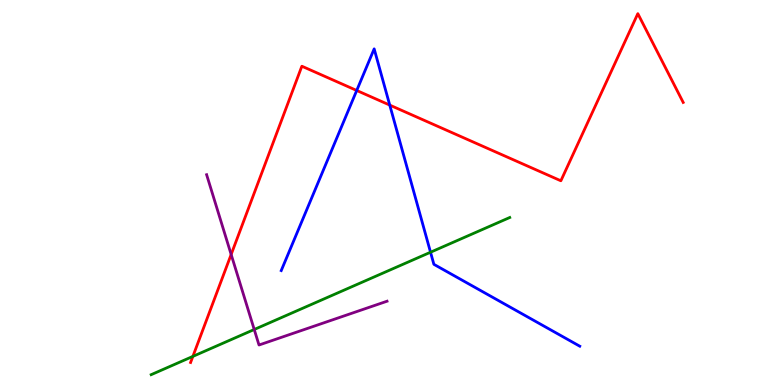[{'lines': ['blue', 'red'], 'intersections': [{'x': 4.6, 'y': 7.65}, {'x': 5.03, 'y': 7.27}]}, {'lines': ['green', 'red'], 'intersections': [{'x': 2.49, 'y': 0.743}]}, {'lines': ['purple', 'red'], 'intersections': [{'x': 2.98, 'y': 3.39}]}, {'lines': ['blue', 'green'], 'intersections': [{'x': 5.56, 'y': 3.45}]}, {'lines': ['blue', 'purple'], 'intersections': []}, {'lines': ['green', 'purple'], 'intersections': [{'x': 3.28, 'y': 1.44}]}]